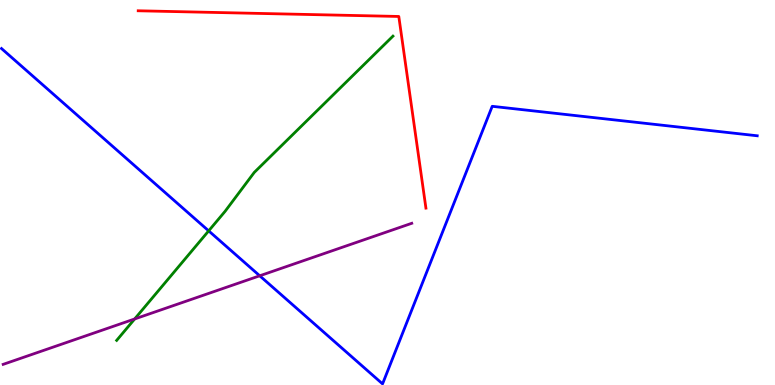[{'lines': ['blue', 'red'], 'intersections': []}, {'lines': ['green', 'red'], 'intersections': []}, {'lines': ['purple', 'red'], 'intersections': []}, {'lines': ['blue', 'green'], 'intersections': [{'x': 2.69, 'y': 4.0}]}, {'lines': ['blue', 'purple'], 'intersections': [{'x': 3.35, 'y': 2.84}]}, {'lines': ['green', 'purple'], 'intersections': [{'x': 1.74, 'y': 1.72}]}]